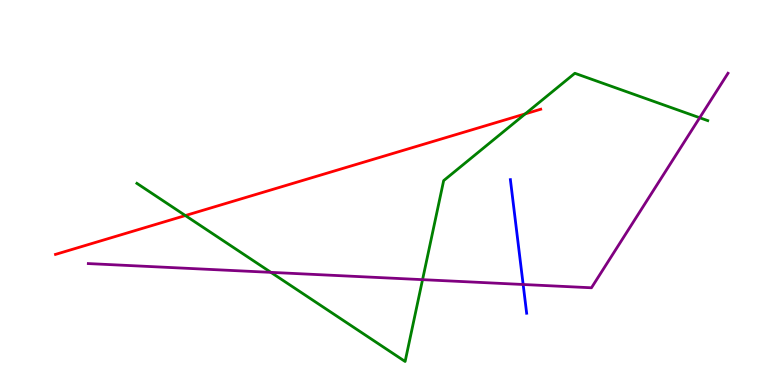[{'lines': ['blue', 'red'], 'intersections': []}, {'lines': ['green', 'red'], 'intersections': [{'x': 2.39, 'y': 4.4}, {'x': 6.78, 'y': 7.04}]}, {'lines': ['purple', 'red'], 'intersections': []}, {'lines': ['blue', 'green'], 'intersections': []}, {'lines': ['blue', 'purple'], 'intersections': [{'x': 6.75, 'y': 2.61}]}, {'lines': ['green', 'purple'], 'intersections': [{'x': 3.5, 'y': 2.93}, {'x': 5.45, 'y': 2.74}, {'x': 9.03, 'y': 6.94}]}]